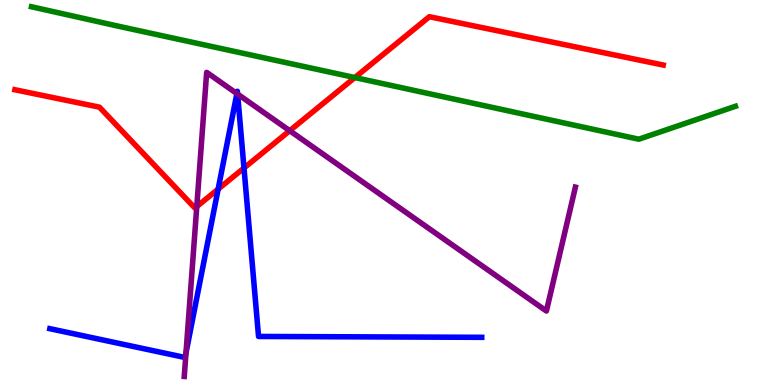[{'lines': ['blue', 'red'], 'intersections': [{'x': 2.81, 'y': 5.09}, {'x': 3.15, 'y': 5.64}]}, {'lines': ['green', 'red'], 'intersections': [{'x': 4.58, 'y': 7.99}]}, {'lines': ['purple', 'red'], 'intersections': [{'x': 2.54, 'y': 4.63}, {'x': 3.74, 'y': 6.61}]}, {'lines': ['blue', 'green'], 'intersections': []}, {'lines': ['blue', 'purple'], 'intersections': [{'x': 2.4, 'y': 0.835}, {'x': 3.06, 'y': 7.57}, {'x': 3.07, 'y': 7.56}]}, {'lines': ['green', 'purple'], 'intersections': []}]